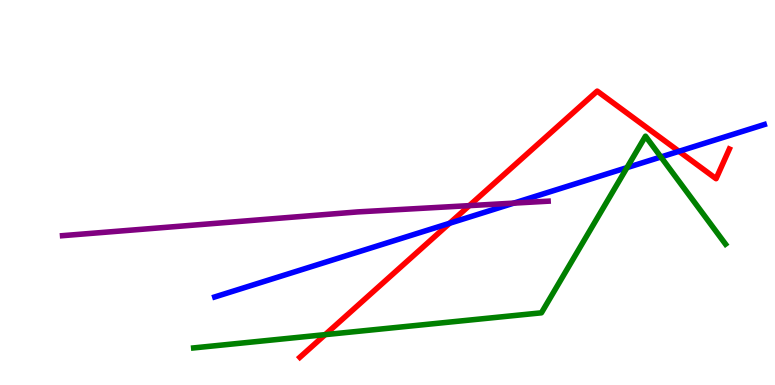[{'lines': ['blue', 'red'], 'intersections': [{'x': 5.8, 'y': 4.2}, {'x': 8.76, 'y': 6.07}]}, {'lines': ['green', 'red'], 'intersections': [{'x': 4.2, 'y': 1.31}]}, {'lines': ['purple', 'red'], 'intersections': [{'x': 6.06, 'y': 4.66}]}, {'lines': ['blue', 'green'], 'intersections': [{'x': 8.09, 'y': 5.65}, {'x': 8.53, 'y': 5.92}]}, {'lines': ['blue', 'purple'], 'intersections': [{'x': 6.63, 'y': 4.72}]}, {'lines': ['green', 'purple'], 'intersections': []}]